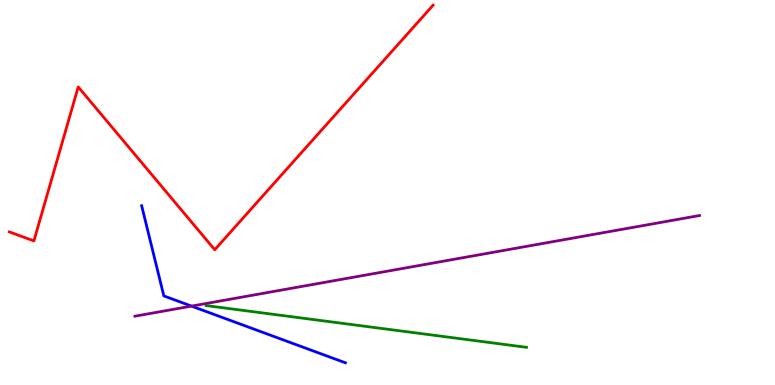[{'lines': ['blue', 'red'], 'intersections': []}, {'lines': ['green', 'red'], 'intersections': []}, {'lines': ['purple', 'red'], 'intersections': []}, {'lines': ['blue', 'green'], 'intersections': []}, {'lines': ['blue', 'purple'], 'intersections': [{'x': 2.47, 'y': 2.05}]}, {'lines': ['green', 'purple'], 'intersections': []}]